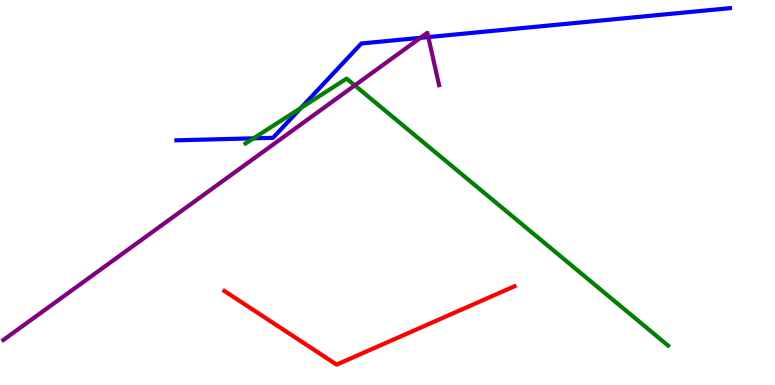[{'lines': ['blue', 'red'], 'intersections': []}, {'lines': ['green', 'red'], 'intersections': []}, {'lines': ['purple', 'red'], 'intersections': []}, {'lines': ['blue', 'green'], 'intersections': [{'x': 3.27, 'y': 6.41}, {'x': 3.88, 'y': 7.2}]}, {'lines': ['blue', 'purple'], 'intersections': [{'x': 5.43, 'y': 9.02}, {'x': 5.53, 'y': 9.04}]}, {'lines': ['green', 'purple'], 'intersections': [{'x': 4.58, 'y': 7.78}]}]